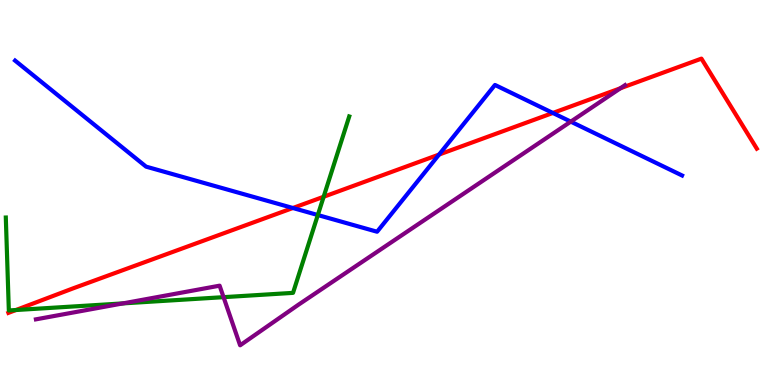[{'lines': ['blue', 'red'], 'intersections': [{'x': 3.78, 'y': 4.6}, {'x': 5.67, 'y': 5.99}, {'x': 7.13, 'y': 7.07}]}, {'lines': ['green', 'red'], 'intersections': [{'x': 0.206, 'y': 1.95}, {'x': 4.18, 'y': 4.89}]}, {'lines': ['purple', 'red'], 'intersections': [{'x': 8.01, 'y': 7.71}]}, {'lines': ['blue', 'green'], 'intersections': [{'x': 4.1, 'y': 4.41}]}, {'lines': ['blue', 'purple'], 'intersections': [{'x': 7.36, 'y': 6.84}]}, {'lines': ['green', 'purple'], 'intersections': [{'x': 1.59, 'y': 2.12}, {'x': 2.88, 'y': 2.28}]}]